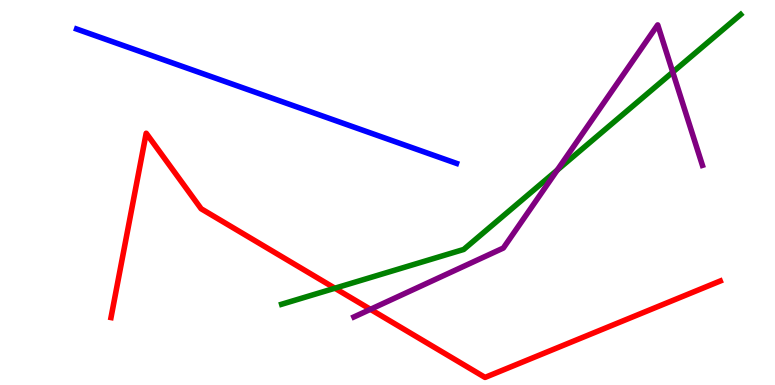[{'lines': ['blue', 'red'], 'intersections': []}, {'lines': ['green', 'red'], 'intersections': [{'x': 4.32, 'y': 2.51}]}, {'lines': ['purple', 'red'], 'intersections': [{'x': 4.78, 'y': 1.97}]}, {'lines': ['blue', 'green'], 'intersections': []}, {'lines': ['blue', 'purple'], 'intersections': []}, {'lines': ['green', 'purple'], 'intersections': [{'x': 7.19, 'y': 5.58}, {'x': 8.68, 'y': 8.13}]}]